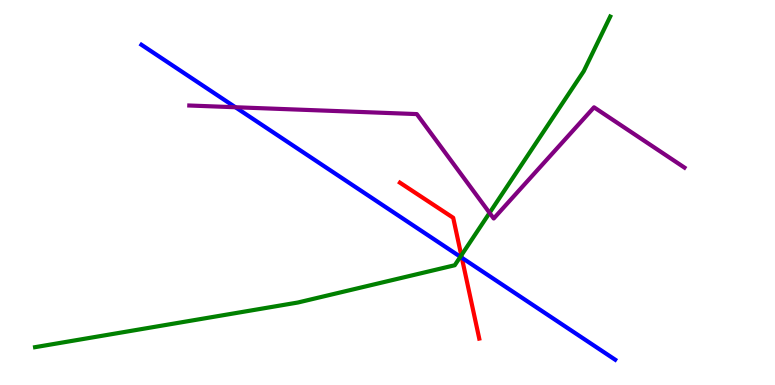[{'lines': ['blue', 'red'], 'intersections': [{'x': 5.96, 'y': 3.31}]}, {'lines': ['green', 'red'], 'intersections': [{'x': 5.95, 'y': 3.37}]}, {'lines': ['purple', 'red'], 'intersections': []}, {'lines': ['blue', 'green'], 'intersections': [{'x': 5.94, 'y': 3.33}]}, {'lines': ['blue', 'purple'], 'intersections': [{'x': 3.04, 'y': 7.21}]}, {'lines': ['green', 'purple'], 'intersections': [{'x': 6.32, 'y': 4.47}]}]